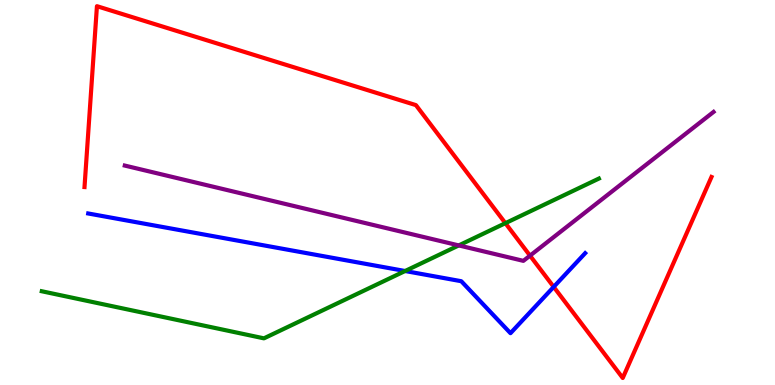[{'lines': ['blue', 'red'], 'intersections': [{'x': 7.14, 'y': 2.55}]}, {'lines': ['green', 'red'], 'intersections': [{'x': 6.52, 'y': 4.2}]}, {'lines': ['purple', 'red'], 'intersections': [{'x': 6.84, 'y': 3.36}]}, {'lines': ['blue', 'green'], 'intersections': [{'x': 5.23, 'y': 2.96}]}, {'lines': ['blue', 'purple'], 'intersections': []}, {'lines': ['green', 'purple'], 'intersections': [{'x': 5.92, 'y': 3.63}]}]